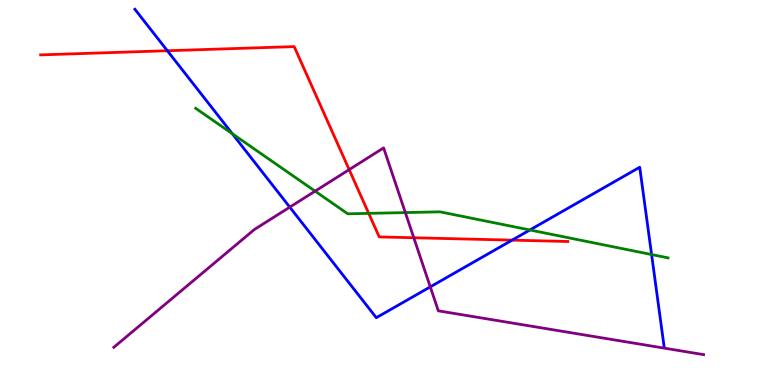[{'lines': ['blue', 'red'], 'intersections': [{'x': 2.16, 'y': 8.68}, {'x': 6.61, 'y': 3.76}]}, {'lines': ['green', 'red'], 'intersections': [{'x': 4.76, 'y': 4.46}]}, {'lines': ['purple', 'red'], 'intersections': [{'x': 4.51, 'y': 5.59}, {'x': 5.34, 'y': 3.82}]}, {'lines': ['blue', 'green'], 'intersections': [{'x': 3.0, 'y': 6.53}, {'x': 6.84, 'y': 4.03}, {'x': 8.41, 'y': 3.39}]}, {'lines': ['blue', 'purple'], 'intersections': [{'x': 3.74, 'y': 4.62}, {'x': 5.55, 'y': 2.55}]}, {'lines': ['green', 'purple'], 'intersections': [{'x': 4.07, 'y': 5.03}, {'x': 5.23, 'y': 4.48}]}]